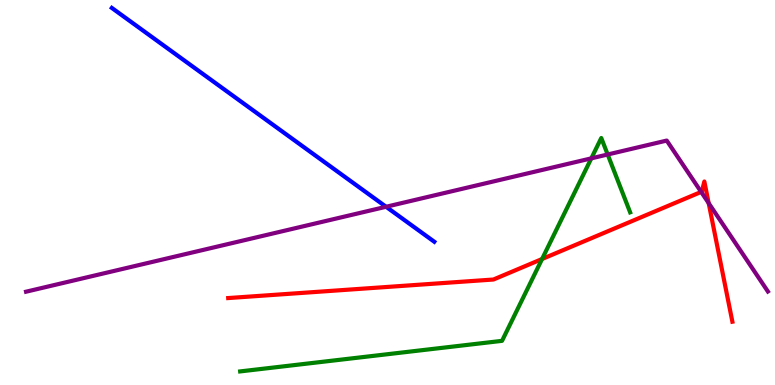[{'lines': ['blue', 'red'], 'intersections': []}, {'lines': ['green', 'red'], 'intersections': [{'x': 6.99, 'y': 3.27}]}, {'lines': ['purple', 'red'], 'intersections': [{'x': 9.05, 'y': 5.01}, {'x': 9.14, 'y': 4.72}]}, {'lines': ['blue', 'green'], 'intersections': []}, {'lines': ['blue', 'purple'], 'intersections': [{'x': 4.98, 'y': 4.63}]}, {'lines': ['green', 'purple'], 'intersections': [{'x': 7.63, 'y': 5.89}, {'x': 7.84, 'y': 5.99}]}]